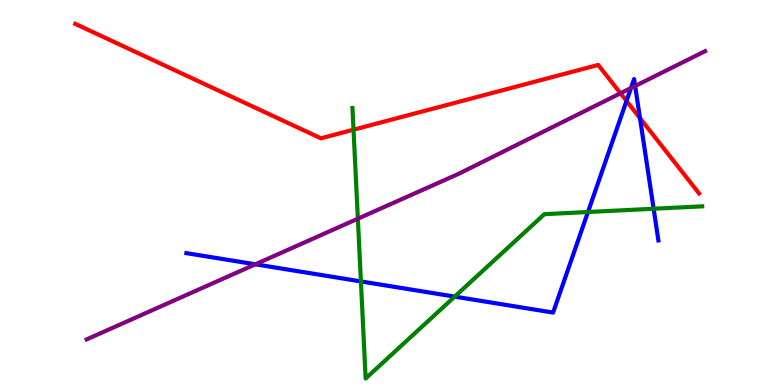[{'lines': ['blue', 'red'], 'intersections': [{'x': 8.08, 'y': 7.38}, {'x': 8.26, 'y': 6.93}]}, {'lines': ['green', 'red'], 'intersections': [{'x': 4.56, 'y': 6.63}]}, {'lines': ['purple', 'red'], 'intersections': [{'x': 8.01, 'y': 7.58}]}, {'lines': ['blue', 'green'], 'intersections': [{'x': 4.66, 'y': 2.69}, {'x': 5.87, 'y': 2.3}, {'x': 7.59, 'y': 4.49}, {'x': 8.43, 'y': 4.58}]}, {'lines': ['blue', 'purple'], 'intersections': [{'x': 3.29, 'y': 3.13}, {'x': 8.14, 'y': 7.71}, {'x': 8.2, 'y': 7.77}]}, {'lines': ['green', 'purple'], 'intersections': [{'x': 4.62, 'y': 4.32}]}]